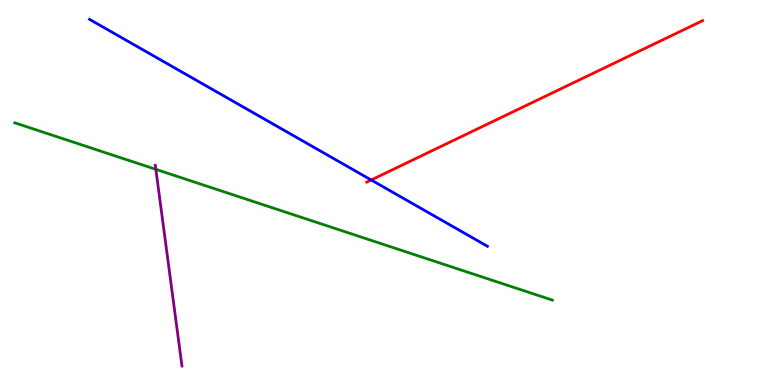[{'lines': ['blue', 'red'], 'intersections': [{'x': 4.79, 'y': 5.33}]}, {'lines': ['green', 'red'], 'intersections': []}, {'lines': ['purple', 'red'], 'intersections': []}, {'lines': ['blue', 'green'], 'intersections': []}, {'lines': ['blue', 'purple'], 'intersections': []}, {'lines': ['green', 'purple'], 'intersections': [{'x': 2.01, 'y': 5.6}]}]